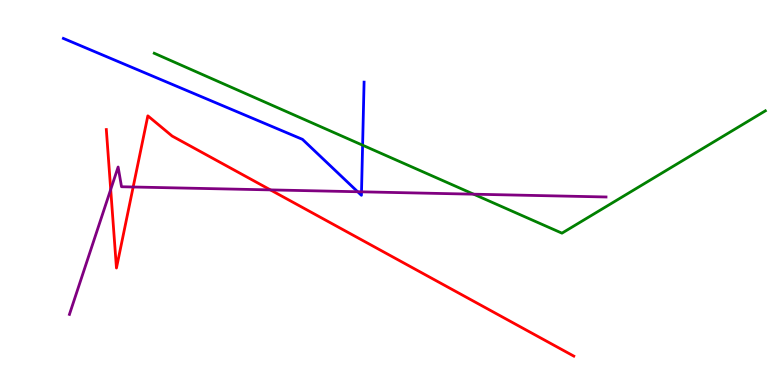[{'lines': ['blue', 'red'], 'intersections': []}, {'lines': ['green', 'red'], 'intersections': []}, {'lines': ['purple', 'red'], 'intersections': [{'x': 1.43, 'y': 5.08}, {'x': 1.72, 'y': 5.14}, {'x': 3.49, 'y': 5.07}]}, {'lines': ['blue', 'green'], 'intersections': [{'x': 4.68, 'y': 6.23}]}, {'lines': ['blue', 'purple'], 'intersections': [{'x': 4.61, 'y': 5.02}, {'x': 4.66, 'y': 5.02}]}, {'lines': ['green', 'purple'], 'intersections': [{'x': 6.11, 'y': 4.96}]}]